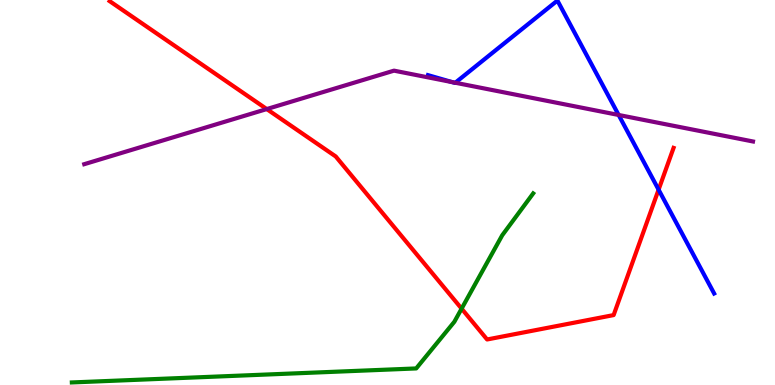[{'lines': ['blue', 'red'], 'intersections': [{'x': 8.5, 'y': 5.07}]}, {'lines': ['green', 'red'], 'intersections': [{'x': 5.96, 'y': 1.98}]}, {'lines': ['purple', 'red'], 'intersections': [{'x': 3.44, 'y': 7.17}]}, {'lines': ['blue', 'green'], 'intersections': []}, {'lines': ['blue', 'purple'], 'intersections': [{'x': 5.84, 'y': 7.86}, {'x': 5.87, 'y': 7.85}, {'x': 7.98, 'y': 7.01}]}, {'lines': ['green', 'purple'], 'intersections': []}]